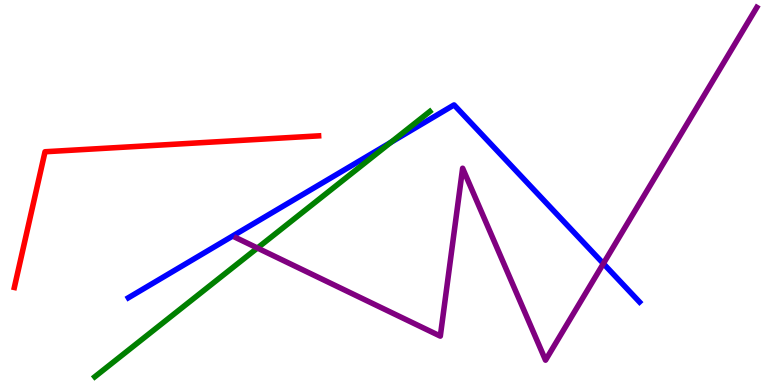[{'lines': ['blue', 'red'], 'intersections': []}, {'lines': ['green', 'red'], 'intersections': []}, {'lines': ['purple', 'red'], 'intersections': []}, {'lines': ['blue', 'green'], 'intersections': [{'x': 5.04, 'y': 6.3}]}, {'lines': ['blue', 'purple'], 'intersections': [{'x': 7.79, 'y': 3.15}]}, {'lines': ['green', 'purple'], 'intersections': [{'x': 3.32, 'y': 3.56}]}]